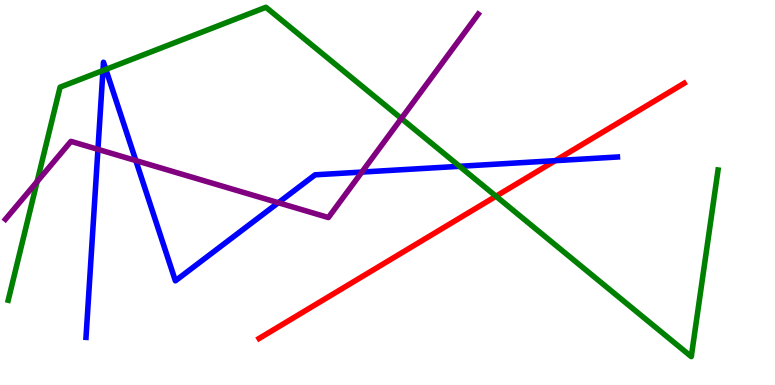[{'lines': ['blue', 'red'], 'intersections': [{'x': 7.16, 'y': 5.83}]}, {'lines': ['green', 'red'], 'intersections': [{'x': 6.4, 'y': 4.9}]}, {'lines': ['purple', 'red'], 'intersections': []}, {'lines': ['blue', 'green'], 'intersections': [{'x': 1.33, 'y': 8.17}, {'x': 1.37, 'y': 8.2}, {'x': 5.93, 'y': 5.68}]}, {'lines': ['blue', 'purple'], 'intersections': [{'x': 1.26, 'y': 6.12}, {'x': 1.75, 'y': 5.83}, {'x': 3.59, 'y': 4.73}, {'x': 4.67, 'y': 5.53}]}, {'lines': ['green', 'purple'], 'intersections': [{'x': 0.479, 'y': 5.28}, {'x': 5.18, 'y': 6.92}]}]